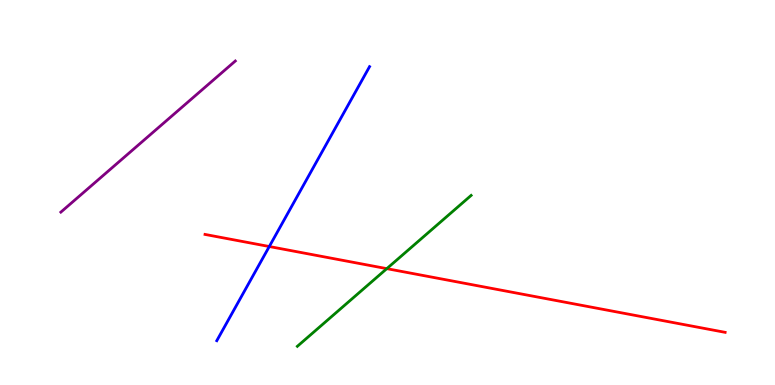[{'lines': ['blue', 'red'], 'intersections': [{'x': 3.47, 'y': 3.6}]}, {'lines': ['green', 'red'], 'intersections': [{'x': 4.99, 'y': 3.02}]}, {'lines': ['purple', 'red'], 'intersections': []}, {'lines': ['blue', 'green'], 'intersections': []}, {'lines': ['blue', 'purple'], 'intersections': []}, {'lines': ['green', 'purple'], 'intersections': []}]